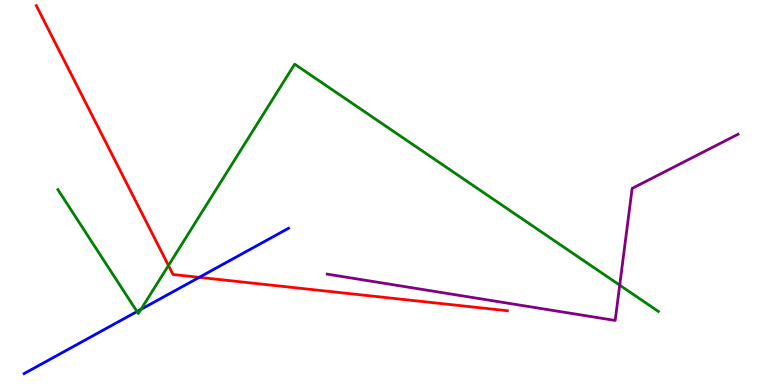[{'lines': ['blue', 'red'], 'intersections': [{'x': 2.57, 'y': 2.8}]}, {'lines': ['green', 'red'], 'intersections': [{'x': 2.17, 'y': 3.1}]}, {'lines': ['purple', 'red'], 'intersections': []}, {'lines': ['blue', 'green'], 'intersections': [{'x': 1.77, 'y': 1.91}, {'x': 1.82, 'y': 1.96}]}, {'lines': ['blue', 'purple'], 'intersections': []}, {'lines': ['green', 'purple'], 'intersections': [{'x': 8.0, 'y': 2.59}]}]